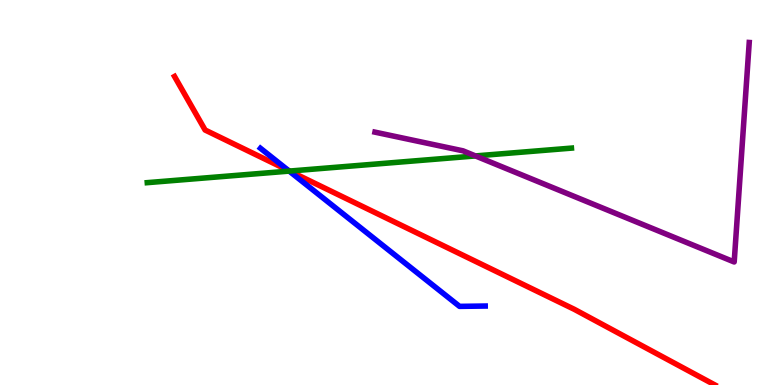[{'lines': ['blue', 'red'], 'intersections': [{'x': 3.72, 'y': 5.57}]}, {'lines': ['green', 'red'], 'intersections': [{'x': 3.74, 'y': 5.56}]}, {'lines': ['purple', 'red'], 'intersections': []}, {'lines': ['blue', 'green'], 'intersections': [{'x': 3.73, 'y': 5.56}]}, {'lines': ['blue', 'purple'], 'intersections': []}, {'lines': ['green', 'purple'], 'intersections': [{'x': 6.13, 'y': 5.95}]}]